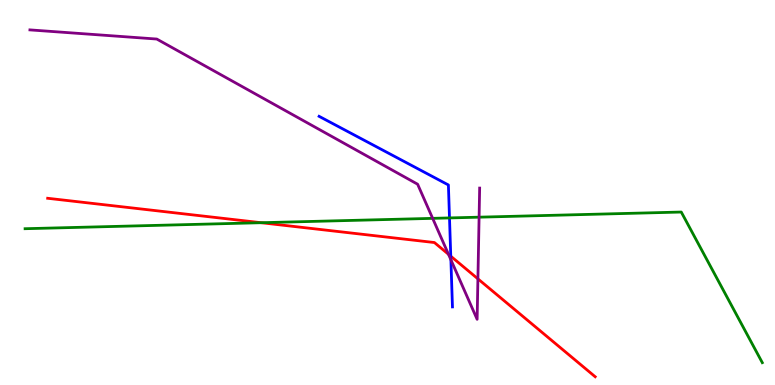[{'lines': ['blue', 'red'], 'intersections': [{'x': 5.82, 'y': 3.35}]}, {'lines': ['green', 'red'], 'intersections': [{'x': 3.37, 'y': 4.22}]}, {'lines': ['purple', 'red'], 'intersections': [{'x': 5.79, 'y': 3.4}, {'x': 6.17, 'y': 2.76}]}, {'lines': ['blue', 'green'], 'intersections': [{'x': 5.8, 'y': 4.34}]}, {'lines': ['blue', 'purple'], 'intersections': [{'x': 5.82, 'y': 3.25}]}, {'lines': ['green', 'purple'], 'intersections': [{'x': 5.58, 'y': 4.33}, {'x': 6.18, 'y': 4.36}]}]